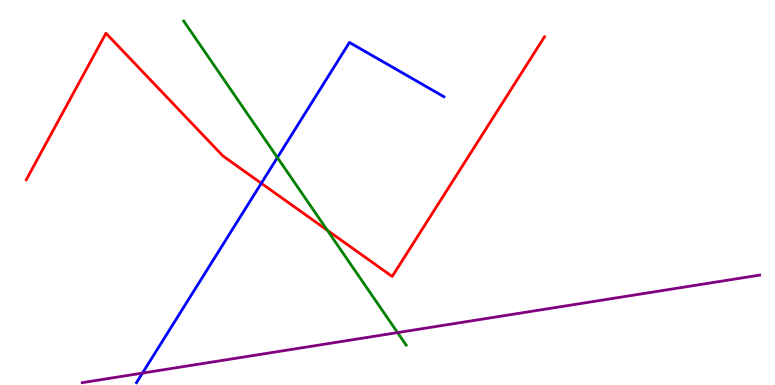[{'lines': ['blue', 'red'], 'intersections': [{'x': 3.37, 'y': 5.24}]}, {'lines': ['green', 'red'], 'intersections': [{'x': 4.22, 'y': 4.02}]}, {'lines': ['purple', 'red'], 'intersections': []}, {'lines': ['blue', 'green'], 'intersections': [{'x': 3.58, 'y': 5.91}]}, {'lines': ['blue', 'purple'], 'intersections': [{'x': 1.84, 'y': 0.309}]}, {'lines': ['green', 'purple'], 'intersections': [{'x': 5.13, 'y': 1.36}]}]